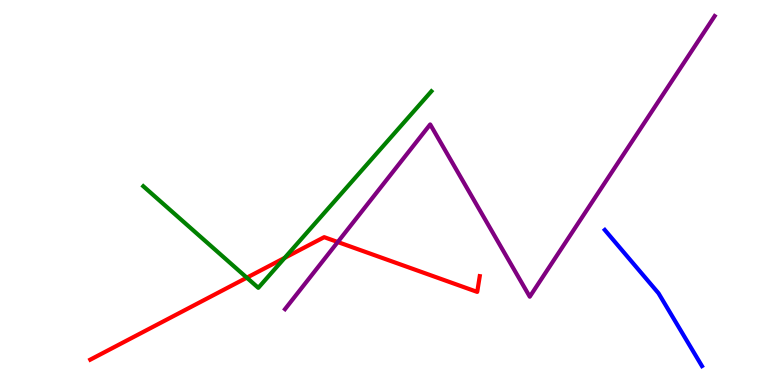[{'lines': ['blue', 'red'], 'intersections': []}, {'lines': ['green', 'red'], 'intersections': [{'x': 3.18, 'y': 2.79}, {'x': 3.67, 'y': 3.3}]}, {'lines': ['purple', 'red'], 'intersections': [{'x': 4.36, 'y': 3.71}]}, {'lines': ['blue', 'green'], 'intersections': []}, {'lines': ['blue', 'purple'], 'intersections': []}, {'lines': ['green', 'purple'], 'intersections': []}]